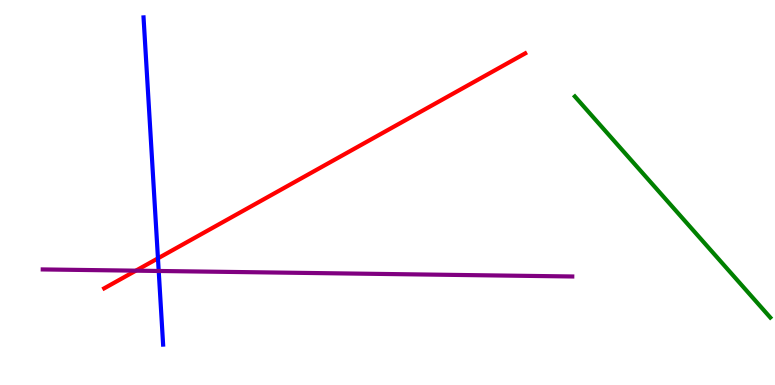[{'lines': ['blue', 'red'], 'intersections': [{'x': 2.04, 'y': 3.29}]}, {'lines': ['green', 'red'], 'intersections': []}, {'lines': ['purple', 'red'], 'intersections': [{'x': 1.75, 'y': 2.97}]}, {'lines': ['blue', 'green'], 'intersections': []}, {'lines': ['blue', 'purple'], 'intersections': [{'x': 2.05, 'y': 2.96}]}, {'lines': ['green', 'purple'], 'intersections': []}]